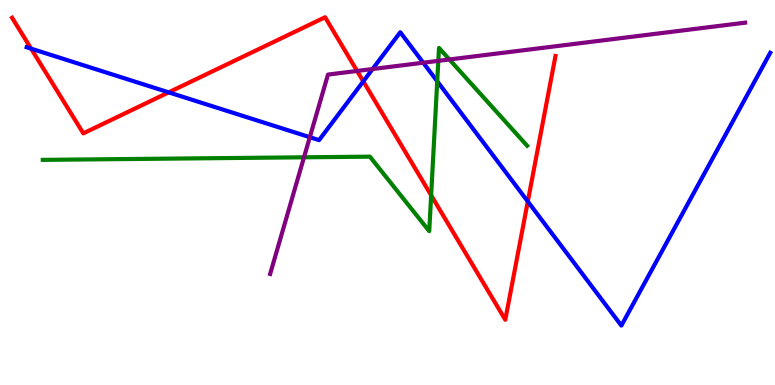[{'lines': ['blue', 'red'], 'intersections': [{'x': 0.401, 'y': 8.74}, {'x': 2.18, 'y': 7.6}, {'x': 4.69, 'y': 7.89}, {'x': 6.81, 'y': 4.77}]}, {'lines': ['green', 'red'], 'intersections': [{'x': 5.56, 'y': 4.93}]}, {'lines': ['purple', 'red'], 'intersections': [{'x': 4.61, 'y': 8.16}]}, {'lines': ['blue', 'green'], 'intersections': [{'x': 5.64, 'y': 7.89}]}, {'lines': ['blue', 'purple'], 'intersections': [{'x': 4.0, 'y': 6.44}, {'x': 4.81, 'y': 8.21}, {'x': 5.46, 'y': 8.37}]}, {'lines': ['green', 'purple'], 'intersections': [{'x': 3.92, 'y': 5.91}, {'x': 5.66, 'y': 8.42}, {'x': 5.8, 'y': 8.46}]}]